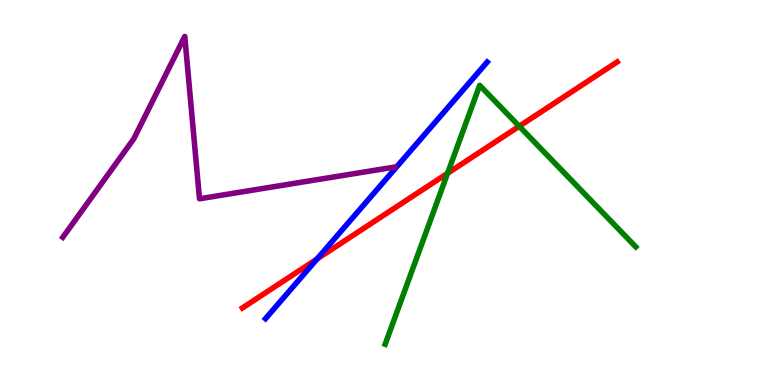[{'lines': ['blue', 'red'], 'intersections': [{'x': 4.09, 'y': 3.27}]}, {'lines': ['green', 'red'], 'intersections': [{'x': 5.78, 'y': 5.5}, {'x': 6.7, 'y': 6.72}]}, {'lines': ['purple', 'red'], 'intersections': []}, {'lines': ['blue', 'green'], 'intersections': []}, {'lines': ['blue', 'purple'], 'intersections': []}, {'lines': ['green', 'purple'], 'intersections': []}]